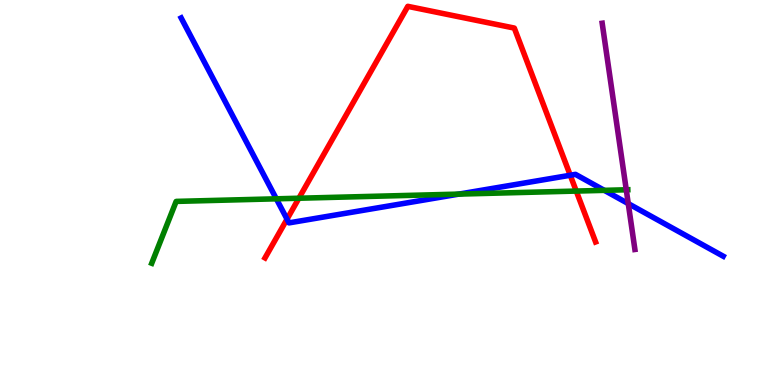[{'lines': ['blue', 'red'], 'intersections': [{'x': 3.7, 'y': 4.31}, {'x': 7.36, 'y': 5.45}]}, {'lines': ['green', 'red'], 'intersections': [{'x': 3.86, 'y': 4.85}, {'x': 7.44, 'y': 5.04}]}, {'lines': ['purple', 'red'], 'intersections': []}, {'lines': ['blue', 'green'], 'intersections': [{'x': 3.57, 'y': 4.84}, {'x': 5.92, 'y': 4.96}, {'x': 7.8, 'y': 5.06}]}, {'lines': ['blue', 'purple'], 'intersections': [{'x': 8.11, 'y': 4.71}]}, {'lines': ['green', 'purple'], 'intersections': [{'x': 8.08, 'y': 5.07}]}]